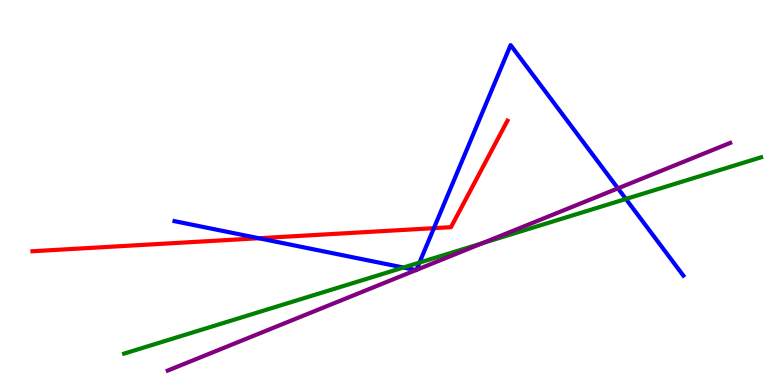[{'lines': ['blue', 'red'], 'intersections': [{'x': 3.34, 'y': 3.81}, {'x': 5.6, 'y': 4.07}]}, {'lines': ['green', 'red'], 'intersections': []}, {'lines': ['purple', 'red'], 'intersections': []}, {'lines': ['blue', 'green'], 'intersections': [{'x': 5.21, 'y': 3.05}, {'x': 5.41, 'y': 3.18}, {'x': 8.08, 'y': 4.83}]}, {'lines': ['blue', 'purple'], 'intersections': [{'x': 5.37, 'y': 2.98}, {'x': 5.37, 'y': 2.99}, {'x': 7.97, 'y': 5.11}]}, {'lines': ['green', 'purple'], 'intersections': [{'x': 6.23, 'y': 3.68}]}]